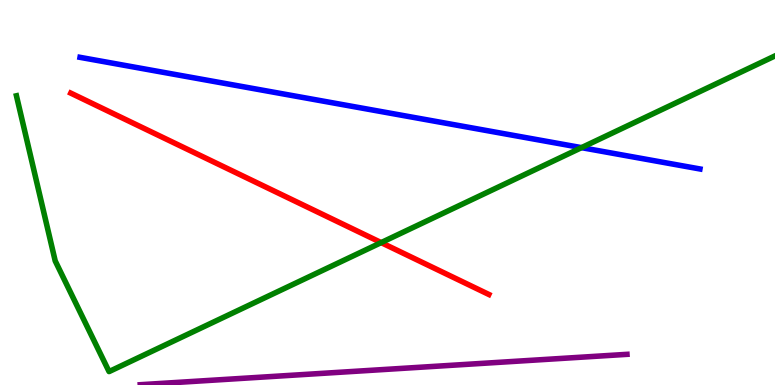[{'lines': ['blue', 'red'], 'intersections': []}, {'lines': ['green', 'red'], 'intersections': [{'x': 4.92, 'y': 3.7}]}, {'lines': ['purple', 'red'], 'intersections': []}, {'lines': ['blue', 'green'], 'intersections': [{'x': 7.5, 'y': 6.17}]}, {'lines': ['blue', 'purple'], 'intersections': []}, {'lines': ['green', 'purple'], 'intersections': []}]